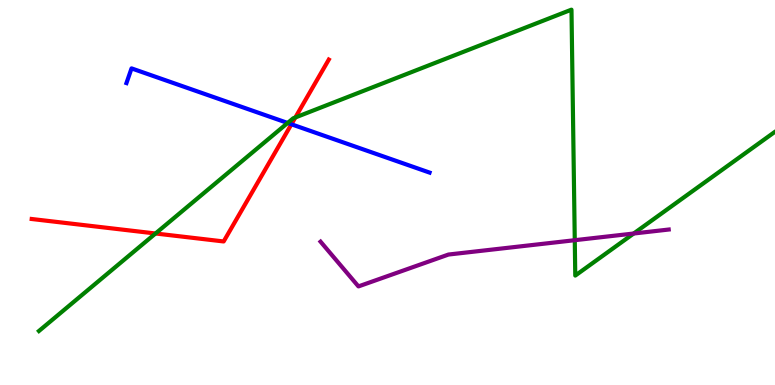[{'lines': ['blue', 'red'], 'intersections': [{'x': 3.76, 'y': 6.77}]}, {'lines': ['green', 'red'], 'intersections': [{'x': 2.01, 'y': 3.94}, {'x': 3.81, 'y': 6.95}]}, {'lines': ['purple', 'red'], 'intersections': []}, {'lines': ['blue', 'green'], 'intersections': [{'x': 3.71, 'y': 6.81}]}, {'lines': ['blue', 'purple'], 'intersections': []}, {'lines': ['green', 'purple'], 'intersections': [{'x': 7.42, 'y': 3.76}, {'x': 8.18, 'y': 3.93}]}]